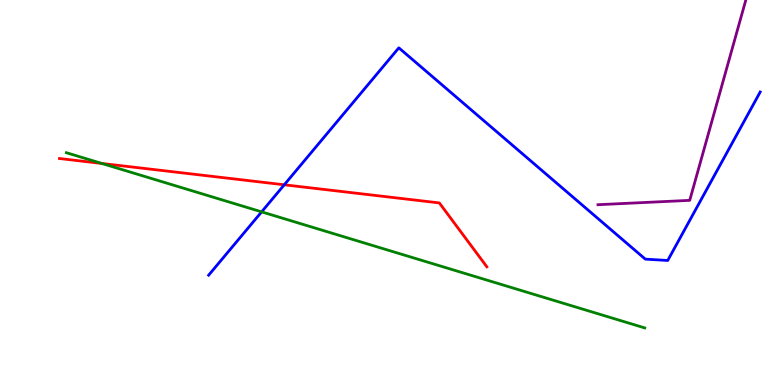[{'lines': ['blue', 'red'], 'intersections': [{'x': 3.67, 'y': 5.2}]}, {'lines': ['green', 'red'], 'intersections': [{'x': 1.31, 'y': 5.75}]}, {'lines': ['purple', 'red'], 'intersections': []}, {'lines': ['blue', 'green'], 'intersections': [{'x': 3.38, 'y': 4.5}]}, {'lines': ['blue', 'purple'], 'intersections': []}, {'lines': ['green', 'purple'], 'intersections': []}]